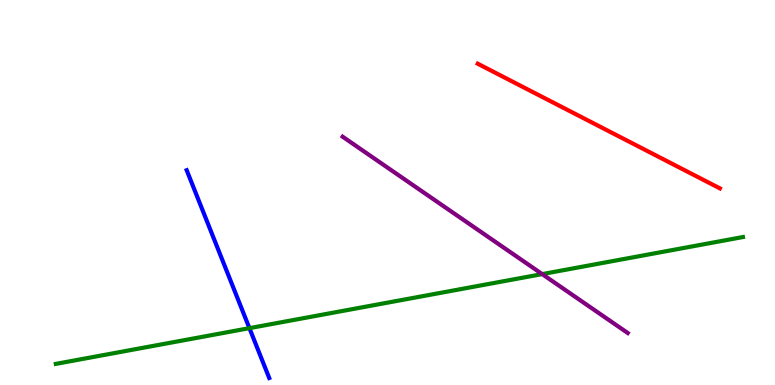[{'lines': ['blue', 'red'], 'intersections': []}, {'lines': ['green', 'red'], 'intersections': []}, {'lines': ['purple', 'red'], 'intersections': []}, {'lines': ['blue', 'green'], 'intersections': [{'x': 3.22, 'y': 1.48}]}, {'lines': ['blue', 'purple'], 'intersections': []}, {'lines': ['green', 'purple'], 'intersections': [{'x': 7.0, 'y': 2.88}]}]